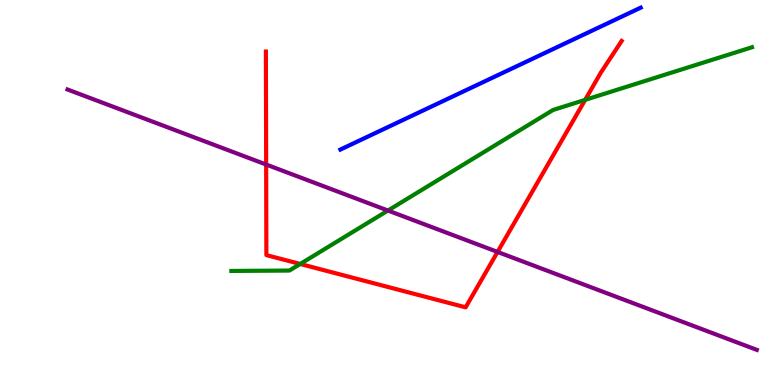[{'lines': ['blue', 'red'], 'intersections': []}, {'lines': ['green', 'red'], 'intersections': [{'x': 3.87, 'y': 3.14}, {'x': 7.55, 'y': 7.41}]}, {'lines': ['purple', 'red'], 'intersections': [{'x': 3.43, 'y': 5.73}, {'x': 6.42, 'y': 3.46}]}, {'lines': ['blue', 'green'], 'intersections': []}, {'lines': ['blue', 'purple'], 'intersections': []}, {'lines': ['green', 'purple'], 'intersections': [{'x': 5.01, 'y': 4.53}]}]